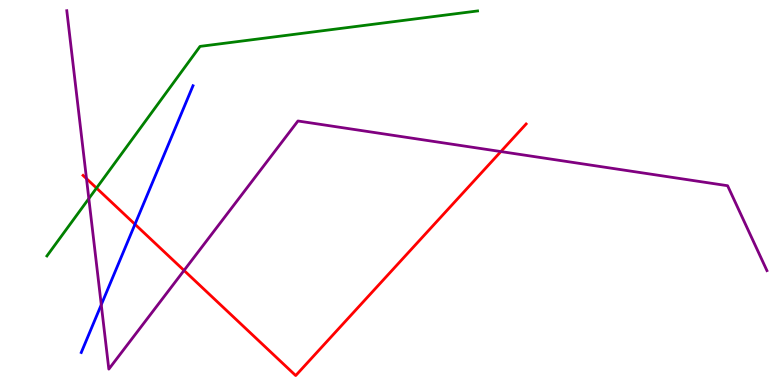[{'lines': ['blue', 'red'], 'intersections': [{'x': 1.74, 'y': 4.17}]}, {'lines': ['green', 'red'], 'intersections': [{'x': 1.25, 'y': 5.11}]}, {'lines': ['purple', 'red'], 'intersections': [{'x': 1.12, 'y': 5.36}, {'x': 2.37, 'y': 2.98}, {'x': 6.46, 'y': 6.06}]}, {'lines': ['blue', 'green'], 'intersections': []}, {'lines': ['blue', 'purple'], 'intersections': [{'x': 1.31, 'y': 2.08}]}, {'lines': ['green', 'purple'], 'intersections': [{'x': 1.15, 'y': 4.84}]}]